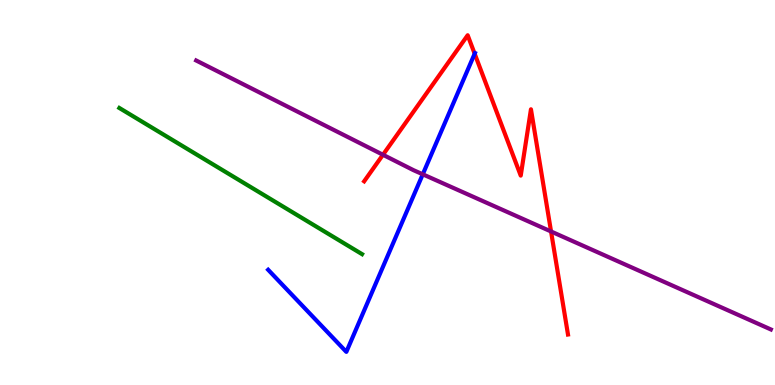[{'lines': ['blue', 'red'], 'intersections': [{'x': 6.12, 'y': 8.6}]}, {'lines': ['green', 'red'], 'intersections': []}, {'lines': ['purple', 'red'], 'intersections': [{'x': 4.94, 'y': 5.98}, {'x': 7.11, 'y': 3.99}]}, {'lines': ['blue', 'green'], 'intersections': []}, {'lines': ['blue', 'purple'], 'intersections': [{'x': 5.46, 'y': 5.47}]}, {'lines': ['green', 'purple'], 'intersections': []}]